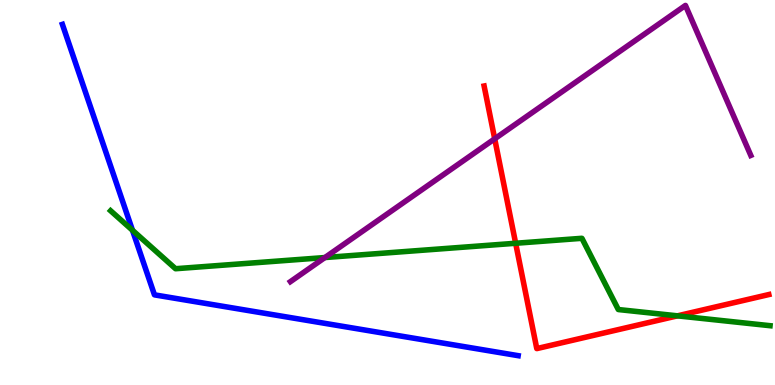[{'lines': ['blue', 'red'], 'intersections': []}, {'lines': ['green', 'red'], 'intersections': [{'x': 6.65, 'y': 3.68}, {'x': 8.74, 'y': 1.8}]}, {'lines': ['purple', 'red'], 'intersections': [{'x': 6.38, 'y': 6.39}]}, {'lines': ['blue', 'green'], 'intersections': [{'x': 1.71, 'y': 4.02}]}, {'lines': ['blue', 'purple'], 'intersections': []}, {'lines': ['green', 'purple'], 'intersections': [{'x': 4.19, 'y': 3.31}]}]